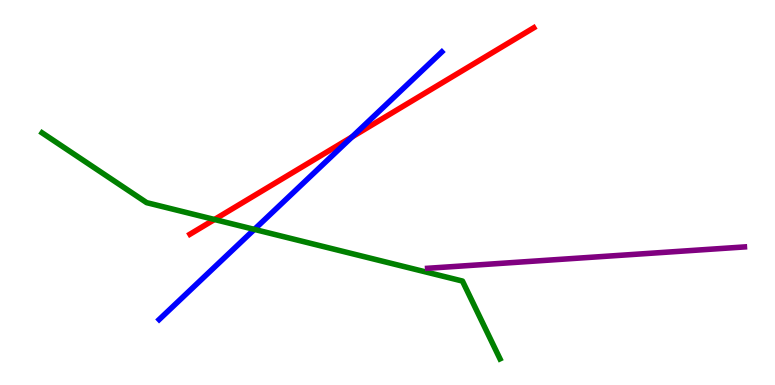[{'lines': ['blue', 'red'], 'intersections': [{'x': 4.54, 'y': 6.44}]}, {'lines': ['green', 'red'], 'intersections': [{'x': 2.77, 'y': 4.3}]}, {'lines': ['purple', 'red'], 'intersections': []}, {'lines': ['blue', 'green'], 'intersections': [{'x': 3.28, 'y': 4.04}]}, {'lines': ['blue', 'purple'], 'intersections': []}, {'lines': ['green', 'purple'], 'intersections': []}]